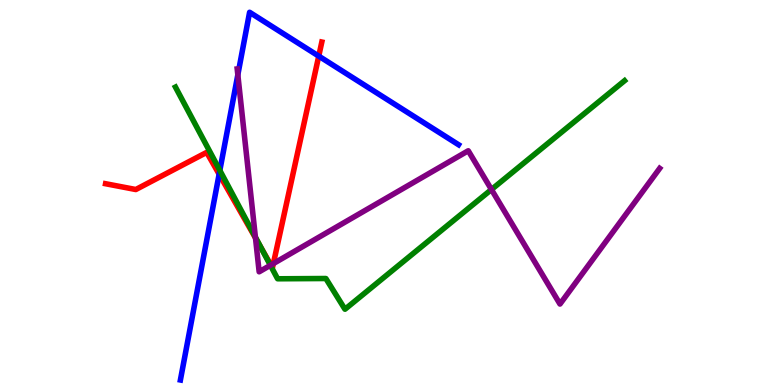[{'lines': ['blue', 'red'], 'intersections': [{'x': 2.83, 'y': 5.48}, {'x': 4.11, 'y': 8.54}]}, {'lines': ['green', 'red'], 'intersections': [{'x': 3.37, 'y': 3.56}]}, {'lines': ['purple', 'red'], 'intersections': [{'x': 3.3, 'y': 3.82}, {'x': 3.5, 'y': 3.12}, {'x': 3.53, 'y': 3.15}]}, {'lines': ['blue', 'green'], 'intersections': [{'x': 2.84, 'y': 5.57}]}, {'lines': ['blue', 'purple'], 'intersections': [{'x': 3.07, 'y': 8.06}]}, {'lines': ['green', 'purple'], 'intersections': [{'x': 3.3, 'y': 3.84}, {'x': 3.49, 'y': 3.11}, {'x': 6.34, 'y': 5.08}]}]